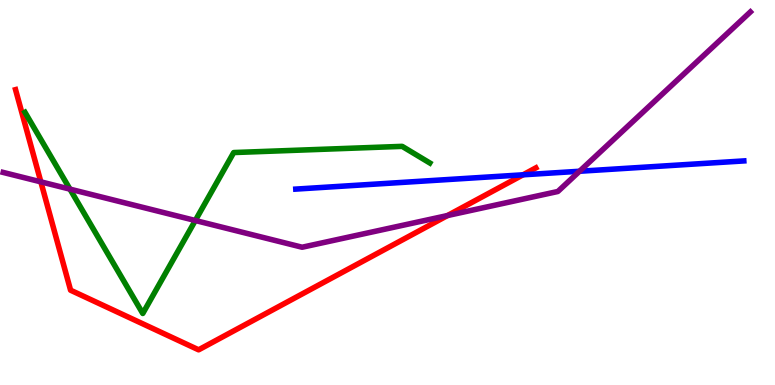[{'lines': ['blue', 'red'], 'intersections': [{'x': 6.75, 'y': 5.46}]}, {'lines': ['green', 'red'], 'intersections': []}, {'lines': ['purple', 'red'], 'intersections': [{'x': 0.527, 'y': 5.28}, {'x': 5.77, 'y': 4.4}]}, {'lines': ['blue', 'green'], 'intersections': []}, {'lines': ['blue', 'purple'], 'intersections': [{'x': 7.48, 'y': 5.55}]}, {'lines': ['green', 'purple'], 'intersections': [{'x': 0.903, 'y': 5.09}, {'x': 2.52, 'y': 4.27}]}]